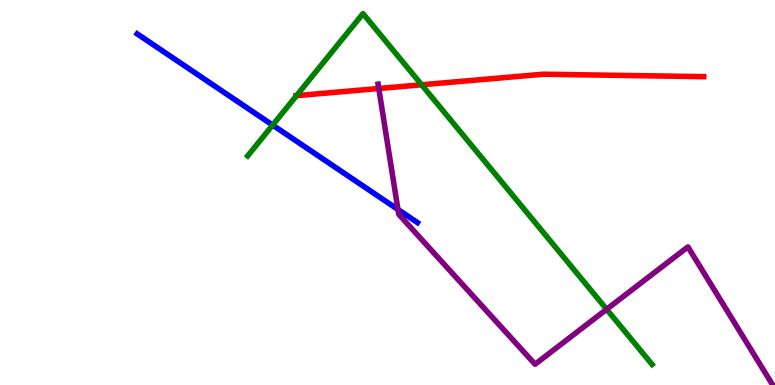[{'lines': ['blue', 'red'], 'intersections': []}, {'lines': ['green', 'red'], 'intersections': [{'x': 3.83, 'y': 7.52}, {'x': 5.44, 'y': 7.8}]}, {'lines': ['purple', 'red'], 'intersections': [{'x': 4.89, 'y': 7.7}]}, {'lines': ['blue', 'green'], 'intersections': [{'x': 3.52, 'y': 6.75}]}, {'lines': ['blue', 'purple'], 'intersections': [{'x': 5.13, 'y': 4.56}]}, {'lines': ['green', 'purple'], 'intersections': [{'x': 7.83, 'y': 1.97}]}]